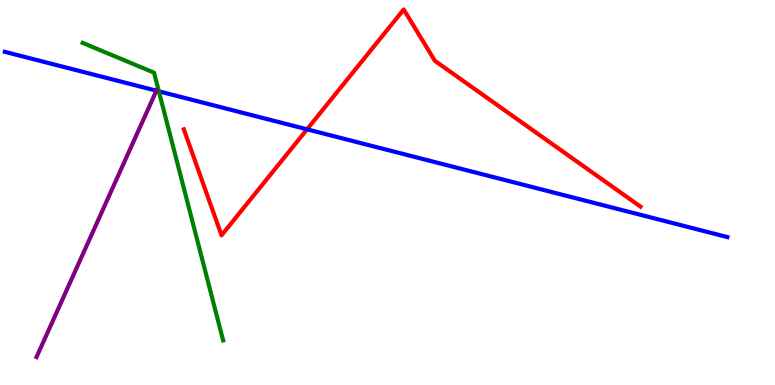[{'lines': ['blue', 'red'], 'intersections': [{'x': 3.96, 'y': 6.64}]}, {'lines': ['green', 'red'], 'intersections': []}, {'lines': ['purple', 'red'], 'intersections': []}, {'lines': ['blue', 'green'], 'intersections': [{'x': 2.05, 'y': 7.63}]}, {'lines': ['blue', 'purple'], 'intersections': [{'x': 2.02, 'y': 7.64}]}, {'lines': ['green', 'purple'], 'intersections': []}]